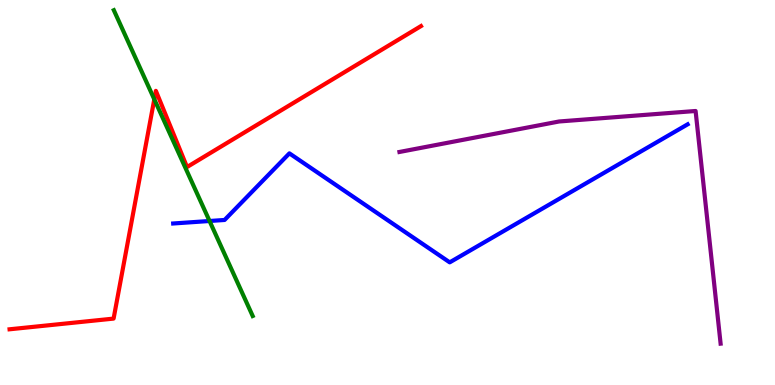[{'lines': ['blue', 'red'], 'intersections': []}, {'lines': ['green', 'red'], 'intersections': [{'x': 1.99, 'y': 7.42}]}, {'lines': ['purple', 'red'], 'intersections': []}, {'lines': ['blue', 'green'], 'intersections': [{'x': 2.7, 'y': 4.26}]}, {'lines': ['blue', 'purple'], 'intersections': []}, {'lines': ['green', 'purple'], 'intersections': []}]